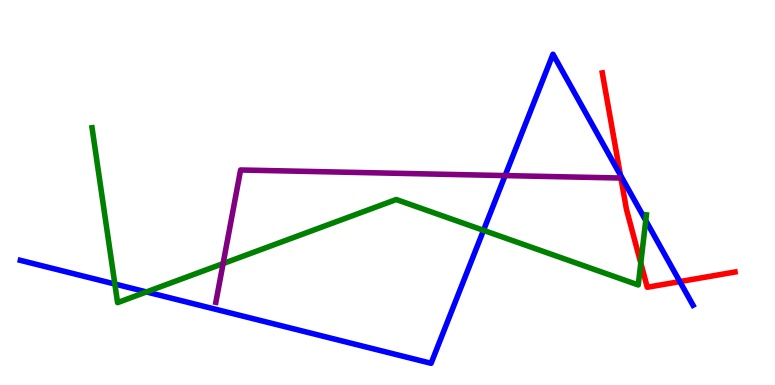[{'lines': ['blue', 'red'], 'intersections': [{'x': 8.0, 'y': 5.45}, {'x': 8.77, 'y': 2.69}]}, {'lines': ['green', 'red'], 'intersections': [{'x': 8.27, 'y': 3.17}]}, {'lines': ['purple', 'red'], 'intersections': []}, {'lines': ['blue', 'green'], 'intersections': [{'x': 1.48, 'y': 2.62}, {'x': 1.89, 'y': 2.42}, {'x': 6.24, 'y': 4.02}, {'x': 8.33, 'y': 4.27}]}, {'lines': ['blue', 'purple'], 'intersections': [{'x': 6.52, 'y': 5.44}]}, {'lines': ['green', 'purple'], 'intersections': [{'x': 2.88, 'y': 3.15}]}]